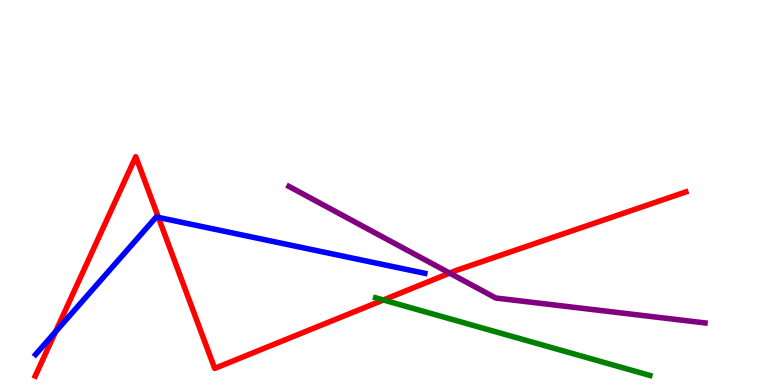[{'lines': ['blue', 'red'], 'intersections': [{'x': 0.717, 'y': 1.38}, {'x': 2.04, 'y': 4.35}]}, {'lines': ['green', 'red'], 'intersections': [{'x': 4.95, 'y': 2.21}]}, {'lines': ['purple', 'red'], 'intersections': [{'x': 5.8, 'y': 2.91}]}, {'lines': ['blue', 'green'], 'intersections': []}, {'lines': ['blue', 'purple'], 'intersections': []}, {'lines': ['green', 'purple'], 'intersections': []}]